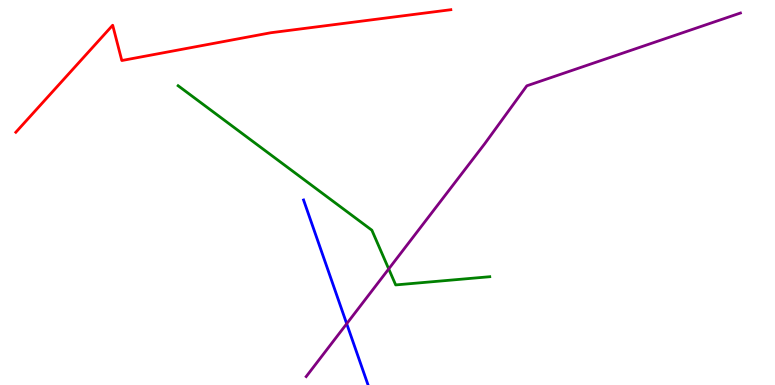[{'lines': ['blue', 'red'], 'intersections': []}, {'lines': ['green', 'red'], 'intersections': []}, {'lines': ['purple', 'red'], 'intersections': []}, {'lines': ['blue', 'green'], 'intersections': []}, {'lines': ['blue', 'purple'], 'intersections': [{'x': 4.47, 'y': 1.59}]}, {'lines': ['green', 'purple'], 'intersections': [{'x': 5.02, 'y': 3.01}]}]